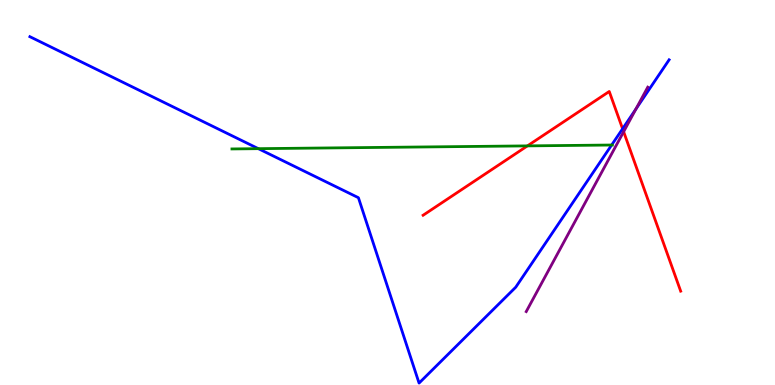[{'lines': ['blue', 'red'], 'intersections': [{'x': 8.03, 'y': 6.65}]}, {'lines': ['green', 'red'], 'intersections': [{'x': 6.81, 'y': 6.21}]}, {'lines': ['purple', 'red'], 'intersections': [{'x': 8.05, 'y': 6.58}]}, {'lines': ['blue', 'green'], 'intersections': [{'x': 3.33, 'y': 6.14}, {'x': 7.89, 'y': 6.23}]}, {'lines': ['blue', 'purple'], 'intersections': [{'x': 8.21, 'y': 7.17}]}, {'lines': ['green', 'purple'], 'intersections': []}]